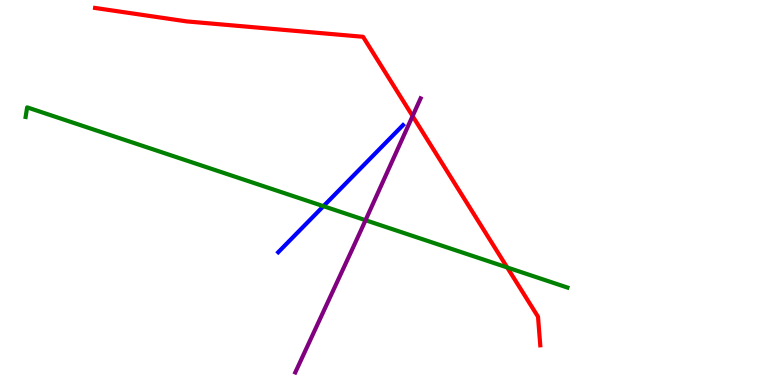[{'lines': ['blue', 'red'], 'intersections': []}, {'lines': ['green', 'red'], 'intersections': [{'x': 6.54, 'y': 3.05}]}, {'lines': ['purple', 'red'], 'intersections': [{'x': 5.32, 'y': 6.99}]}, {'lines': ['blue', 'green'], 'intersections': [{'x': 4.17, 'y': 4.64}]}, {'lines': ['blue', 'purple'], 'intersections': []}, {'lines': ['green', 'purple'], 'intersections': [{'x': 4.72, 'y': 4.28}]}]